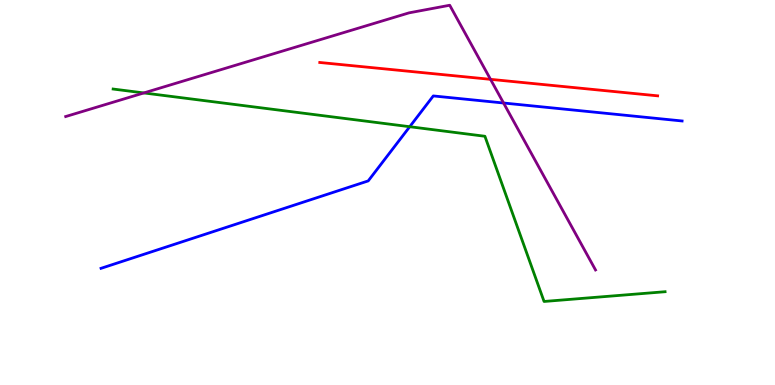[{'lines': ['blue', 'red'], 'intersections': []}, {'lines': ['green', 'red'], 'intersections': []}, {'lines': ['purple', 'red'], 'intersections': [{'x': 6.33, 'y': 7.94}]}, {'lines': ['blue', 'green'], 'intersections': [{'x': 5.29, 'y': 6.71}]}, {'lines': ['blue', 'purple'], 'intersections': [{'x': 6.5, 'y': 7.32}]}, {'lines': ['green', 'purple'], 'intersections': [{'x': 1.86, 'y': 7.59}]}]